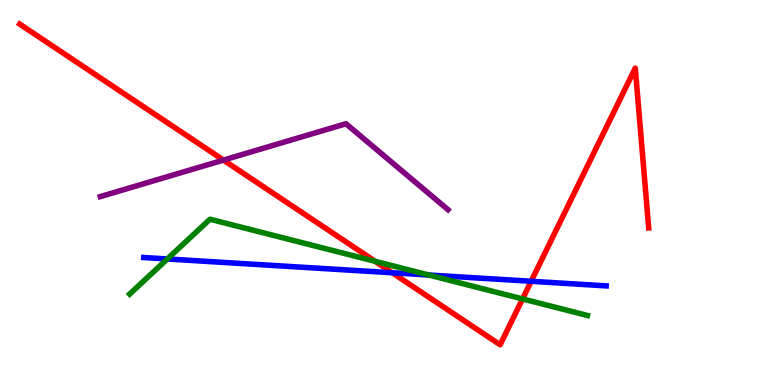[{'lines': ['blue', 'red'], 'intersections': [{'x': 5.06, 'y': 2.92}, {'x': 6.85, 'y': 2.69}]}, {'lines': ['green', 'red'], 'intersections': [{'x': 4.84, 'y': 3.21}, {'x': 6.74, 'y': 2.24}]}, {'lines': ['purple', 'red'], 'intersections': [{'x': 2.88, 'y': 5.84}]}, {'lines': ['blue', 'green'], 'intersections': [{'x': 2.16, 'y': 3.27}, {'x': 5.53, 'y': 2.86}]}, {'lines': ['blue', 'purple'], 'intersections': []}, {'lines': ['green', 'purple'], 'intersections': []}]